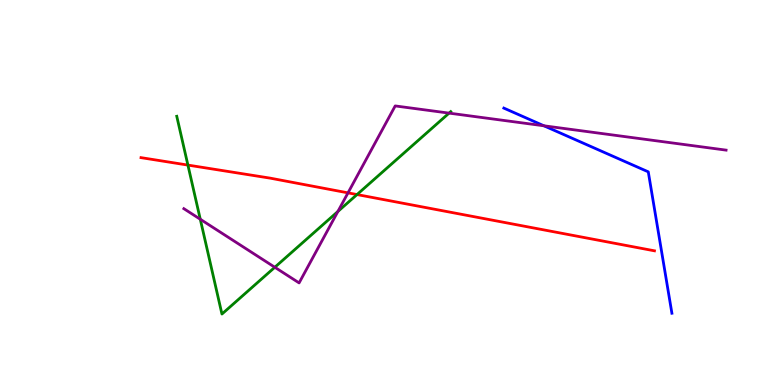[{'lines': ['blue', 'red'], 'intersections': []}, {'lines': ['green', 'red'], 'intersections': [{'x': 2.42, 'y': 5.71}, {'x': 4.61, 'y': 4.95}]}, {'lines': ['purple', 'red'], 'intersections': [{'x': 4.49, 'y': 4.99}]}, {'lines': ['blue', 'green'], 'intersections': []}, {'lines': ['blue', 'purple'], 'intersections': [{'x': 7.02, 'y': 6.73}]}, {'lines': ['green', 'purple'], 'intersections': [{'x': 2.58, 'y': 4.31}, {'x': 3.55, 'y': 3.06}, {'x': 4.36, 'y': 4.51}, {'x': 5.79, 'y': 7.06}]}]